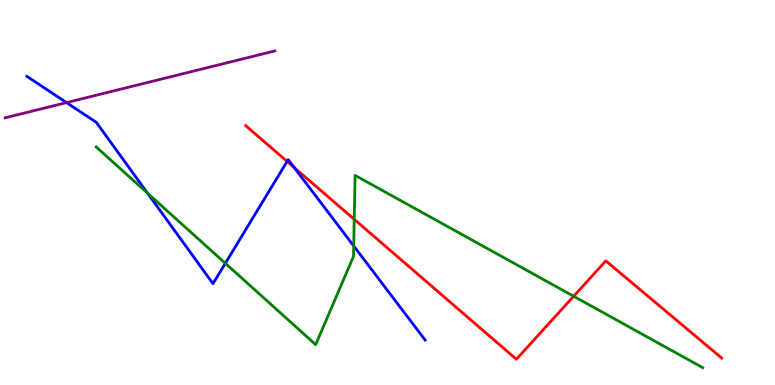[{'lines': ['blue', 'red'], 'intersections': [{'x': 3.7, 'y': 5.81}, {'x': 3.79, 'y': 5.65}]}, {'lines': ['green', 'red'], 'intersections': [{'x': 4.57, 'y': 4.3}, {'x': 7.4, 'y': 2.3}]}, {'lines': ['purple', 'red'], 'intersections': []}, {'lines': ['blue', 'green'], 'intersections': [{'x': 1.9, 'y': 4.98}, {'x': 2.91, 'y': 3.16}, {'x': 4.56, 'y': 3.61}]}, {'lines': ['blue', 'purple'], 'intersections': [{'x': 0.858, 'y': 7.34}]}, {'lines': ['green', 'purple'], 'intersections': []}]